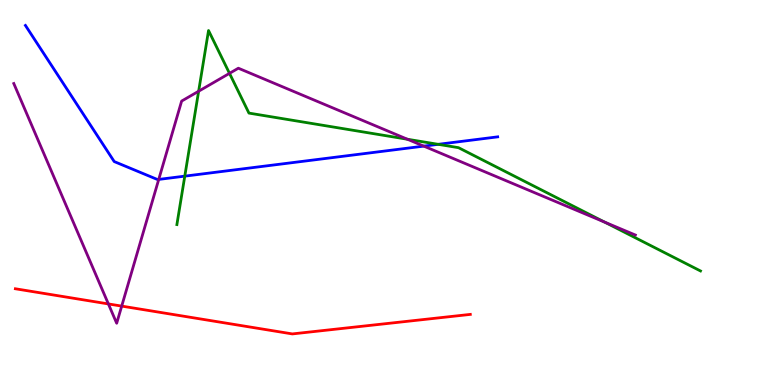[{'lines': ['blue', 'red'], 'intersections': []}, {'lines': ['green', 'red'], 'intersections': []}, {'lines': ['purple', 'red'], 'intersections': [{'x': 1.4, 'y': 2.11}, {'x': 1.57, 'y': 2.05}]}, {'lines': ['blue', 'green'], 'intersections': [{'x': 2.38, 'y': 5.42}, {'x': 5.65, 'y': 6.25}]}, {'lines': ['blue', 'purple'], 'intersections': [{'x': 2.05, 'y': 5.34}, {'x': 5.47, 'y': 6.2}]}, {'lines': ['green', 'purple'], 'intersections': [{'x': 2.56, 'y': 7.63}, {'x': 2.96, 'y': 8.09}, {'x': 5.26, 'y': 6.38}, {'x': 7.8, 'y': 4.23}]}]